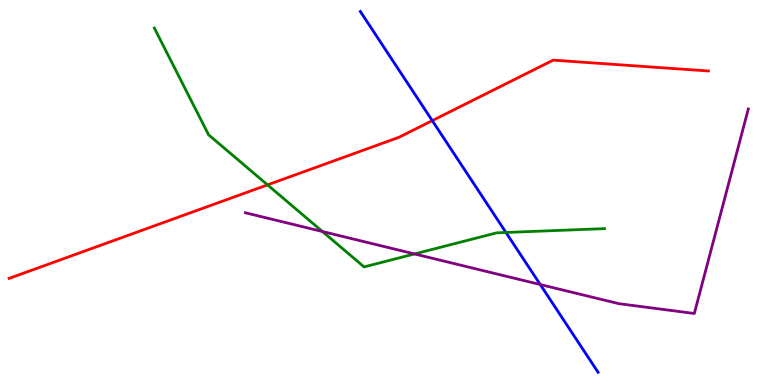[{'lines': ['blue', 'red'], 'intersections': [{'x': 5.58, 'y': 6.87}]}, {'lines': ['green', 'red'], 'intersections': [{'x': 3.45, 'y': 5.2}]}, {'lines': ['purple', 'red'], 'intersections': []}, {'lines': ['blue', 'green'], 'intersections': [{'x': 6.53, 'y': 3.96}]}, {'lines': ['blue', 'purple'], 'intersections': [{'x': 6.97, 'y': 2.61}]}, {'lines': ['green', 'purple'], 'intersections': [{'x': 4.16, 'y': 3.99}, {'x': 5.35, 'y': 3.4}]}]